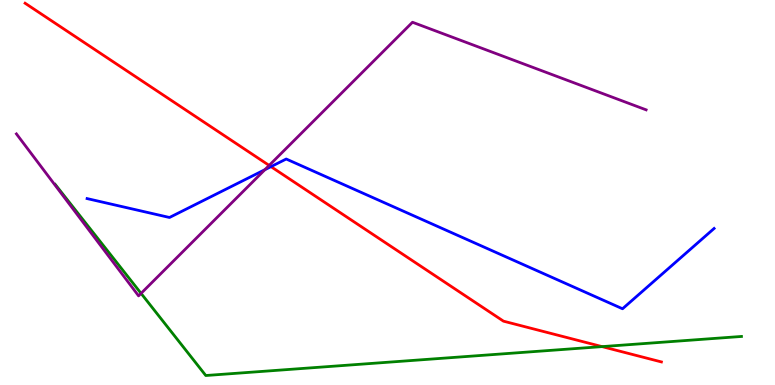[{'lines': ['blue', 'red'], 'intersections': [{'x': 3.5, 'y': 5.67}]}, {'lines': ['green', 'red'], 'intersections': [{'x': 7.77, 'y': 0.997}]}, {'lines': ['purple', 'red'], 'intersections': [{'x': 3.47, 'y': 5.7}]}, {'lines': ['blue', 'green'], 'intersections': []}, {'lines': ['blue', 'purple'], 'intersections': [{'x': 3.42, 'y': 5.59}]}, {'lines': ['green', 'purple'], 'intersections': [{'x': 1.82, 'y': 2.38}]}]